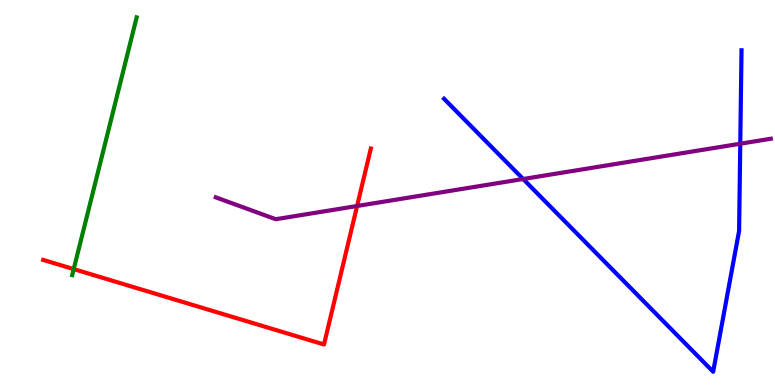[{'lines': ['blue', 'red'], 'intersections': []}, {'lines': ['green', 'red'], 'intersections': [{'x': 0.951, 'y': 3.01}]}, {'lines': ['purple', 'red'], 'intersections': [{'x': 4.61, 'y': 4.65}]}, {'lines': ['blue', 'green'], 'intersections': []}, {'lines': ['blue', 'purple'], 'intersections': [{'x': 6.75, 'y': 5.35}, {'x': 9.55, 'y': 6.27}]}, {'lines': ['green', 'purple'], 'intersections': []}]